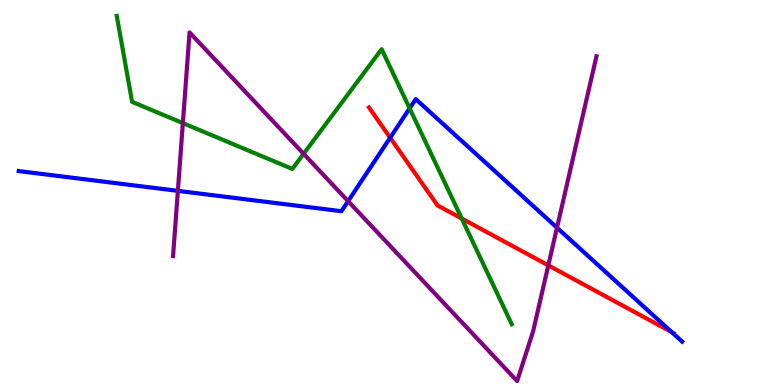[{'lines': ['blue', 'red'], 'intersections': [{'x': 5.03, 'y': 6.42}, {'x': 8.67, 'y': 1.37}]}, {'lines': ['green', 'red'], 'intersections': [{'x': 5.96, 'y': 4.32}]}, {'lines': ['purple', 'red'], 'intersections': [{'x': 7.07, 'y': 3.11}]}, {'lines': ['blue', 'green'], 'intersections': [{'x': 5.29, 'y': 7.19}]}, {'lines': ['blue', 'purple'], 'intersections': [{'x': 2.3, 'y': 5.04}, {'x': 4.49, 'y': 4.77}, {'x': 7.19, 'y': 4.09}]}, {'lines': ['green', 'purple'], 'intersections': [{'x': 2.36, 'y': 6.8}, {'x': 3.92, 'y': 6.0}]}]